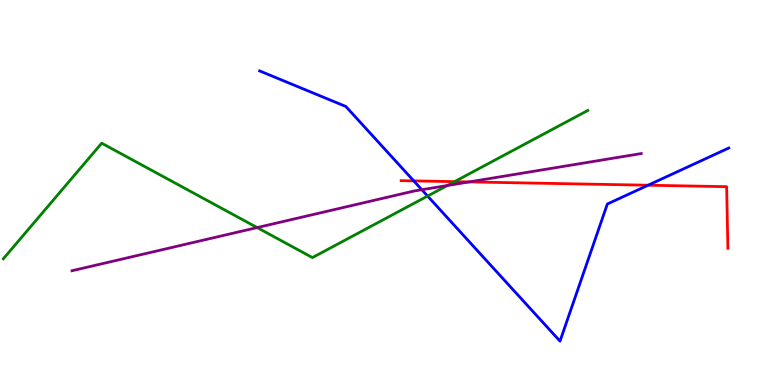[{'lines': ['blue', 'red'], 'intersections': [{'x': 5.34, 'y': 5.3}, {'x': 8.36, 'y': 5.19}]}, {'lines': ['green', 'red'], 'intersections': [{'x': 5.87, 'y': 5.28}]}, {'lines': ['purple', 'red'], 'intersections': [{'x': 6.05, 'y': 5.27}]}, {'lines': ['blue', 'green'], 'intersections': [{'x': 5.52, 'y': 4.91}]}, {'lines': ['blue', 'purple'], 'intersections': [{'x': 5.44, 'y': 5.07}]}, {'lines': ['green', 'purple'], 'intersections': [{'x': 3.32, 'y': 4.09}, {'x': 5.77, 'y': 5.18}]}]